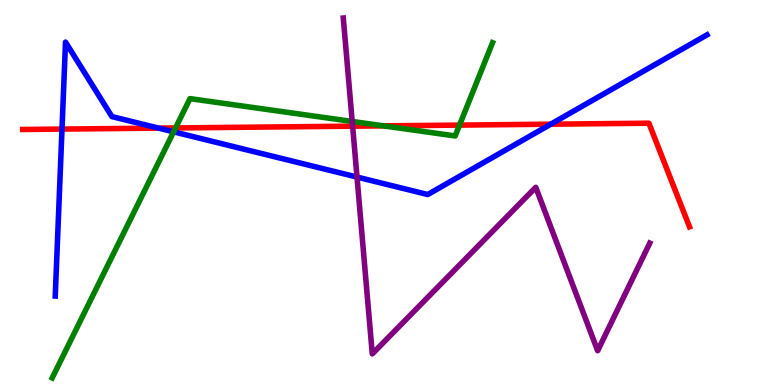[{'lines': ['blue', 'red'], 'intersections': [{'x': 0.8, 'y': 6.65}, {'x': 2.05, 'y': 6.67}, {'x': 7.11, 'y': 6.77}]}, {'lines': ['green', 'red'], 'intersections': [{'x': 2.26, 'y': 6.68}, {'x': 4.95, 'y': 6.73}, {'x': 5.93, 'y': 6.75}]}, {'lines': ['purple', 'red'], 'intersections': [{'x': 4.55, 'y': 6.72}]}, {'lines': ['blue', 'green'], 'intersections': [{'x': 2.24, 'y': 6.58}]}, {'lines': ['blue', 'purple'], 'intersections': [{'x': 4.61, 'y': 5.4}]}, {'lines': ['green', 'purple'], 'intersections': [{'x': 4.54, 'y': 6.85}]}]